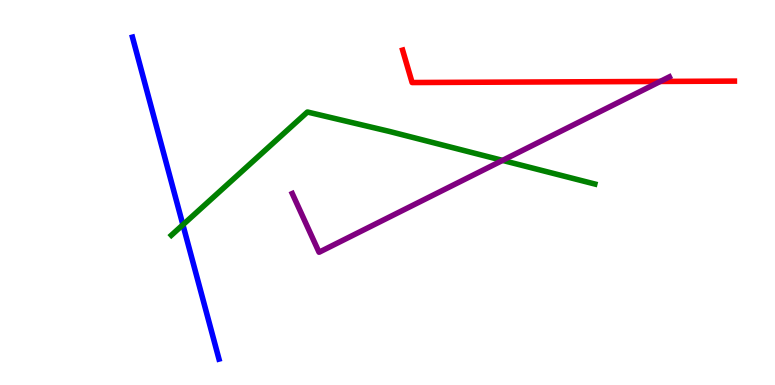[{'lines': ['blue', 'red'], 'intersections': []}, {'lines': ['green', 'red'], 'intersections': []}, {'lines': ['purple', 'red'], 'intersections': [{'x': 8.52, 'y': 7.88}]}, {'lines': ['blue', 'green'], 'intersections': [{'x': 2.36, 'y': 4.16}]}, {'lines': ['blue', 'purple'], 'intersections': []}, {'lines': ['green', 'purple'], 'intersections': [{'x': 6.48, 'y': 5.83}]}]